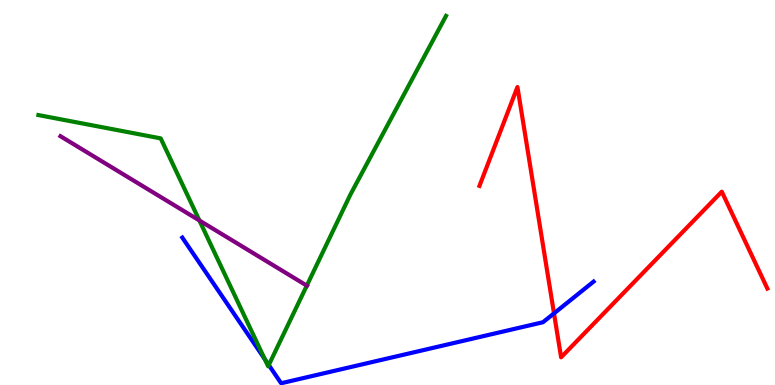[{'lines': ['blue', 'red'], 'intersections': [{'x': 7.15, 'y': 1.86}]}, {'lines': ['green', 'red'], 'intersections': []}, {'lines': ['purple', 'red'], 'intersections': []}, {'lines': ['blue', 'green'], 'intersections': [{'x': 3.42, 'y': 0.672}, {'x': 3.47, 'y': 0.519}]}, {'lines': ['blue', 'purple'], 'intersections': []}, {'lines': ['green', 'purple'], 'intersections': [{'x': 2.57, 'y': 4.27}, {'x': 3.96, 'y': 2.58}]}]